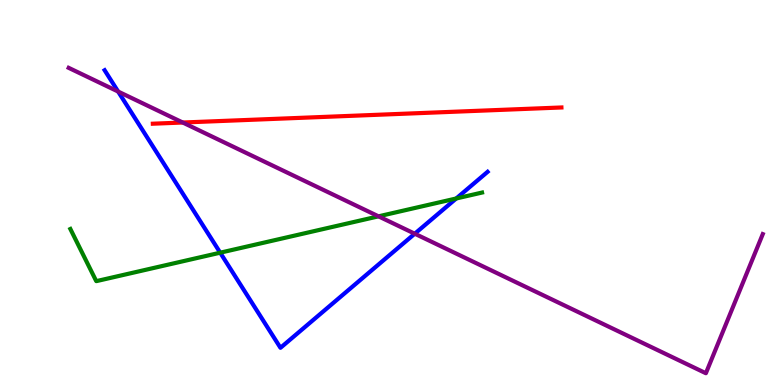[{'lines': ['blue', 'red'], 'intersections': []}, {'lines': ['green', 'red'], 'intersections': []}, {'lines': ['purple', 'red'], 'intersections': [{'x': 2.36, 'y': 6.82}]}, {'lines': ['blue', 'green'], 'intersections': [{'x': 2.84, 'y': 3.44}, {'x': 5.89, 'y': 4.84}]}, {'lines': ['blue', 'purple'], 'intersections': [{'x': 1.52, 'y': 7.62}, {'x': 5.35, 'y': 3.93}]}, {'lines': ['green', 'purple'], 'intersections': [{'x': 4.88, 'y': 4.38}]}]